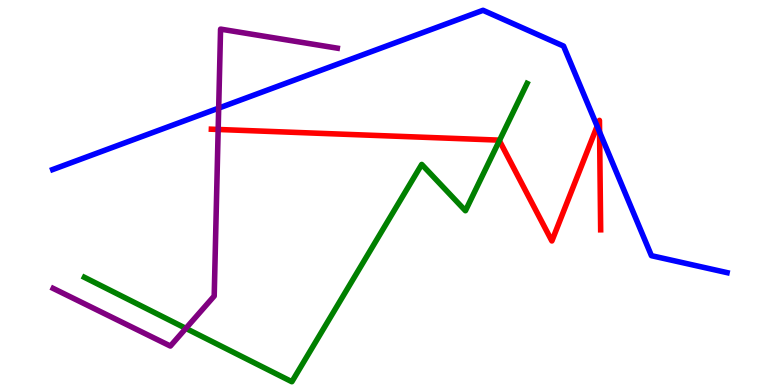[{'lines': ['blue', 'red'], 'intersections': [{'x': 7.71, 'y': 6.72}, {'x': 7.74, 'y': 6.57}]}, {'lines': ['green', 'red'], 'intersections': [{'x': 6.44, 'y': 6.35}]}, {'lines': ['purple', 'red'], 'intersections': [{'x': 2.82, 'y': 6.64}]}, {'lines': ['blue', 'green'], 'intersections': []}, {'lines': ['blue', 'purple'], 'intersections': [{'x': 2.82, 'y': 7.19}]}, {'lines': ['green', 'purple'], 'intersections': [{'x': 2.4, 'y': 1.47}]}]